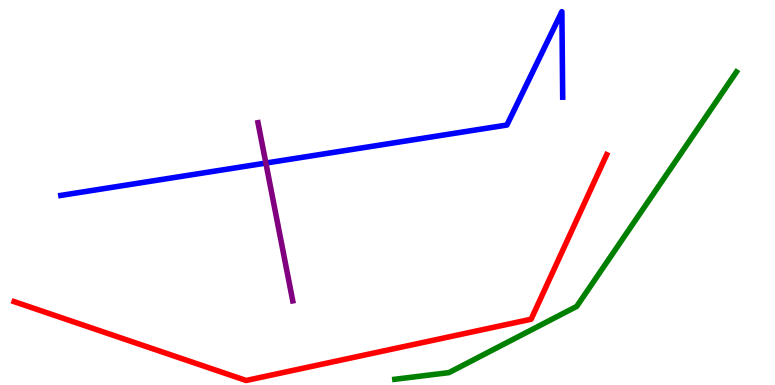[{'lines': ['blue', 'red'], 'intersections': []}, {'lines': ['green', 'red'], 'intersections': []}, {'lines': ['purple', 'red'], 'intersections': []}, {'lines': ['blue', 'green'], 'intersections': []}, {'lines': ['blue', 'purple'], 'intersections': [{'x': 3.43, 'y': 5.76}]}, {'lines': ['green', 'purple'], 'intersections': []}]